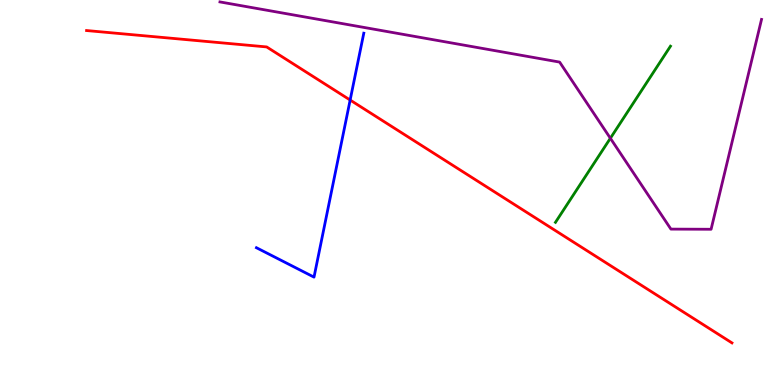[{'lines': ['blue', 'red'], 'intersections': [{'x': 4.52, 'y': 7.4}]}, {'lines': ['green', 'red'], 'intersections': []}, {'lines': ['purple', 'red'], 'intersections': []}, {'lines': ['blue', 'green'], 'intersections': []}, {'lines': ['blue', 'purple'], 'intersections': []}, {'lines': ['green', 'purple'], 'intersections': [{'x': 7.88, 'y': 6.41}]}]